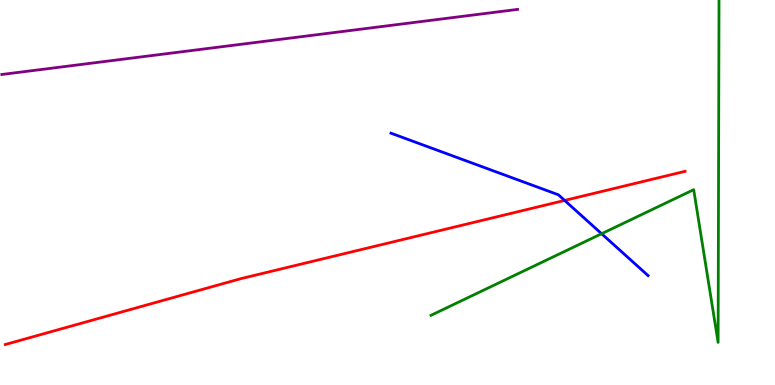[{'lines': ['blue', 'red'], 'intersections': [{'x': 7.29, 'y': 4.79}]}, {'lines': ['green', 'red'], 'intersections': []}, {'lines': ['purple', 'red'], 'intersections': []}, {'lines': ['blue', 'green'], 'intersections': [{'x': 7.76, 'y': 3.93}]}, {'lines': ['blue', 'purple'], 'intersections': []}, {'lines': ['green', 'purple'], 'intersections': []}]